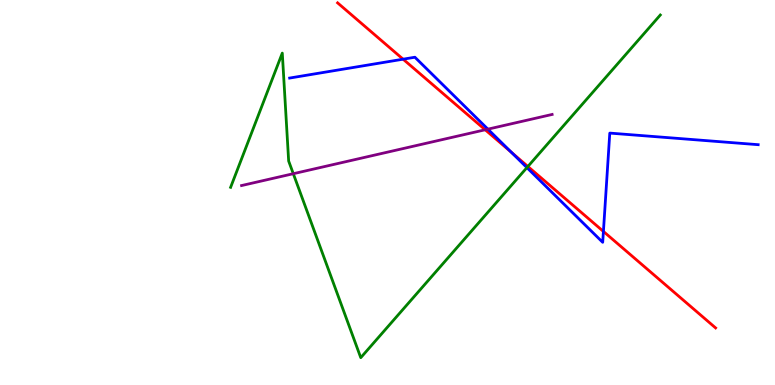[{'lines': ['blue', 'red'], 'intersections': [{'x': 5.2, 'y': 8.46}, {'x': 6.6, 'y': 6.05}, {'x': 7.79, 'y': 3.99}]}, {'lines': ['green', 'red'], 'intersections': [{'x': 6.81, 'y': 5.68}]}, {'lines': ['purple', 'red'], 'intersections': [{'x': 6.26, 'y': 6.63}]}, {'lines': ['blue', 'green'], 'intersections': [{'x': 6.8, 'y': 5.65}]}, {'lines': ['blue', 'purple'], 'intersections': [{'x': 6.3, 'y': 6.65}]}, {'lines': ['green', 'purple'], 'intersections': [{'x': 3.78, 'y': 5.49}]}]